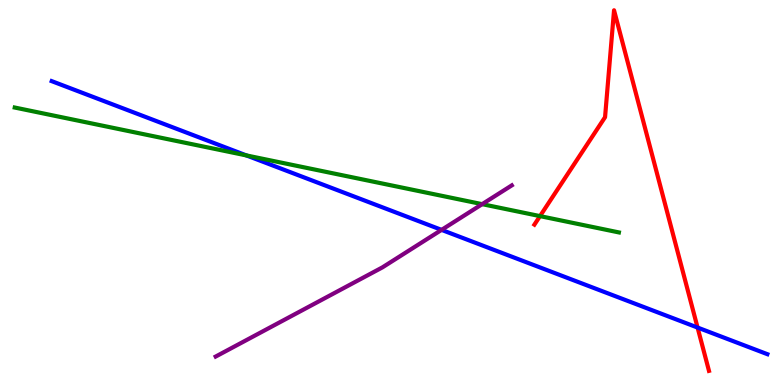[{'lines': ['blue', 'red'], 'intersections': [{'x': 9.0, 'y': 1.49}]}, {'lines': ['green', 'red'], 'intersections': [{'x': 6.97, 'y': 4.39}]}, {'lines': ['purple', 'red'], 'intersections': []}, {'lines': ['blue', 'green'], 'intersections': [{'x': 3.18, 'y': 5.96}]}, {'lines': ['blue', 'purple'], 'intersections': [{'x': 5.7, 'y': 4.03}]}, {'lines': ['green', 'purple'], 'intersections': [{'x': 6.22, 'y': 4.7}]}]